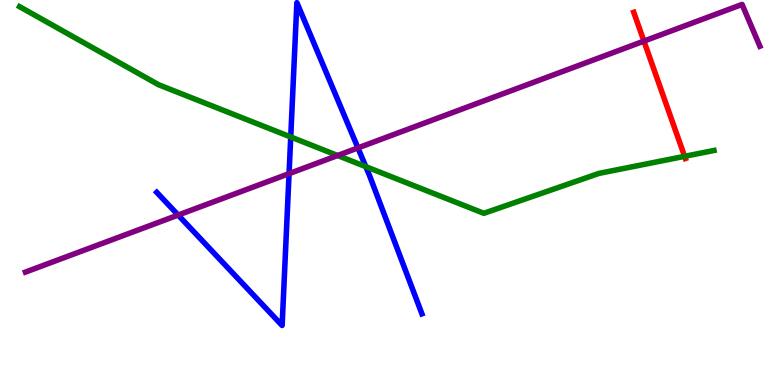[{'lines': ['blue', 'red'], 'intersections': []}, {'lines': ['green', 'red'], 'intersections': [{'x': 8.83, 'y': 5.94}]}, {'lines': ['purple', 'red'], 'intersections': [{'x': 8.31, 'y': 8.93}]}, {'lines': ['blue', 'green'], 'intersections': [{'x': 3.75, 'y': 6.44}, {'x': 4.72, 'y': 5.67}]}, {'lines': ['blue', 'purple'], 'intersections': [{'x': 2.3, 'y': 4.41}, {'x': 3.73, 'y': 5.49}, {'x': 4.62, 'y': 6.16}]}, {'lines': ['green', 'purple'], 'intersections': [{'x': 4.36, 'y': 5.96}]}]